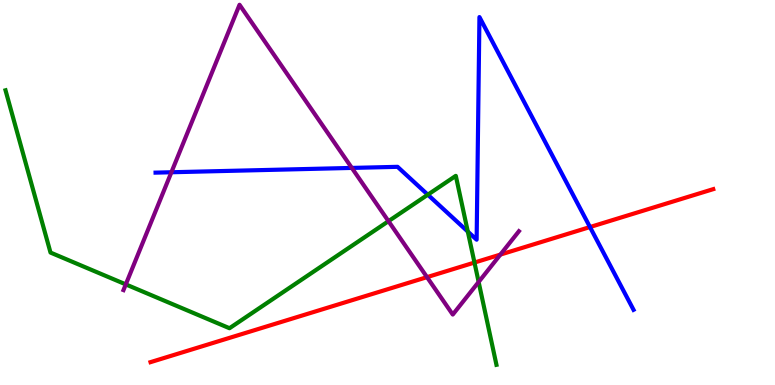[{'lines': ['blue', 'red'], 'intersections': [{'x': 7.61, 'y': 4.1}]}, {'lines': ['green', 'red'], 'intersections': [{'x': 6.12, 'y': 3.18}]}, {'lines': ['purple', 'red'], 'intersections': [{'x': 5.51, 'y': 2.8}, {'x': 6.46, 'y': 3.39}]}, {'lines': ['blue', 'green'], 'intersections': [{'x': 5.52, 'y': 4.94}, {'x': 6.04, 'y': 3.99}]}, {'lines': ['blue', 'purple'], 'intersections': [{'x': 2.21, 'y': 5.53}, {'x': 4.54, 'y': 5.64}]}, {'lines': ['green', 'purple'], 'intersections': [{'x': 1.62, 'y': 2.61}, {'x': 5.01, 'y': 4.26}, {'x': 6.18, 'y': 2.68}]}]